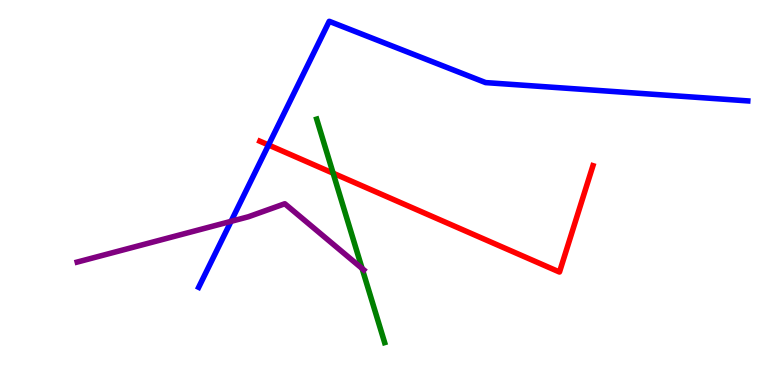[{'lines': ['blue', 'red'], 'intersections': [{'x': 3.46, 'y': 6.23}]}, {'lines': ['green', 'red'], 'intersections': [{'x': 4.3, 'y': 5.5}]}, {'lines': ['purple', 'red'], 'intersections': []}, {'lines': ['blue', 'green'], 'intersections': []}, {'lines': ['blue', 'purple'], 'intersections': [{'x': 2.98, 'y': 4.25}]}, {'lines': ['green', 'purple'], 'intersections': [{'x': 4.67, 'y': 3.03}]}]